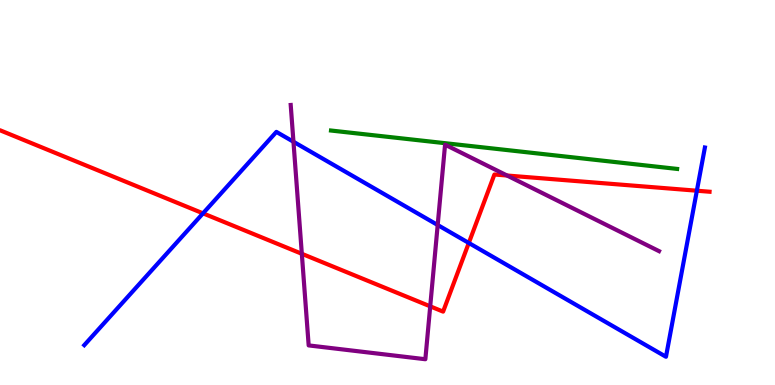[{'lines': ['blue', 'red'], 'intersections': [{'x': 2.62, 'y': 4.46}, {'x': 6.05, 'y': 3.69}, {'x': 8.99, 'y': 5.05}]}, {'lines': ['green', 'red'], 'intersections': []}, {'lines': ['purple', 'red'], 'intersections': [{'x': 3.89, 'y': 3.41}, {'x': 5.55, 'y': 2.04}, {'x': 6.54, 'y': 5.44}]}, {'lines': ['blue', 'green'], 'intersections': []}, {'lines': ['blue', 'purple'], 'intersections': [{'x': 3.79, 'y': 6.32}, {'x': 5.65, 'y': 4.16}]}, {'lines': ['green', 'purple'], 'intersections': []}]